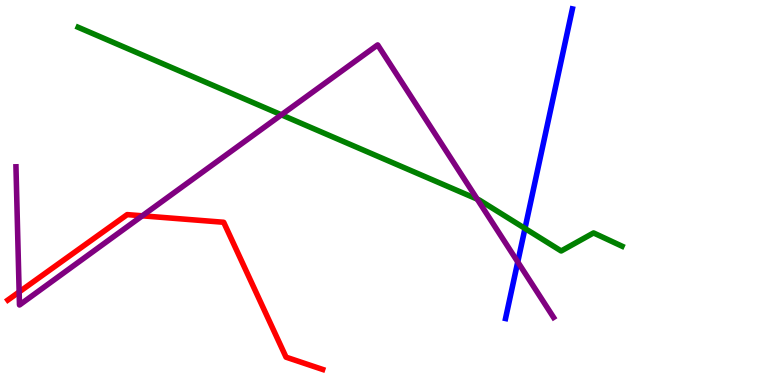[{'lines': ['blue', 'red'], 'intersections': []}, {'lines': ['green', 'red'], 'intersections': []}, {'lines': ['purple', 'red'], 'intersections': [{'x': 0.247, 'y': 2.42}, {'x': 1.84, 'y': 4.39}]}, {'lines': ['blue', 'green'], 'intersections': [{'x': 6.77, 'y': 4.07}]}, {'lines': ['blue', 'purple'], 'intersections': [{'x': 6.68, 'y': 3.2}]}, {'lines': ['green', 'purple'], 'intersections': [{'x': 3.63, 'y': 7.02}, {'x': 6.16, 'y': 4.83}]}]